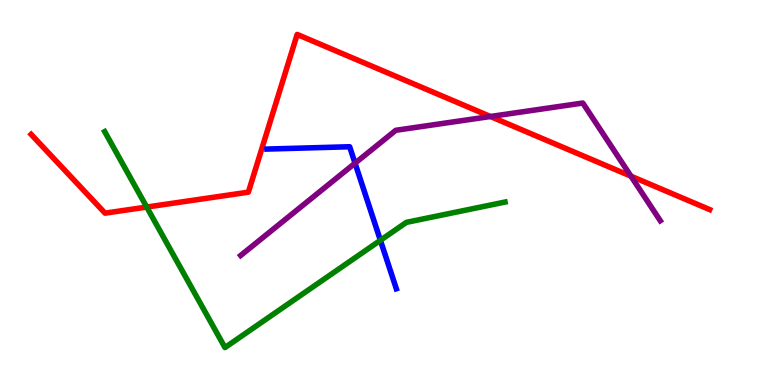[{'lines': ['blue', 'red'], 'intersections': []}, {'lines': ['green', 'red'], 'intersections': [{'x': 1.89, 'y': 4.62}]}, {'lines': ['purple', 'red'], 'intersections': [{'x': 6.33, 'y': 6.97}, {'x': 8.14, 'y': 5.42}]}, {'lines': ['blue', 'green'], 'intersections': [{'x': 4.91, 'y': 3.76}]}, {'lines': ['blue', 'purple'], 'intersections': [{'x': 4.58, 'y': 5.76}]}, {'lines': ['green', 'purple'], 'intersections': []}]